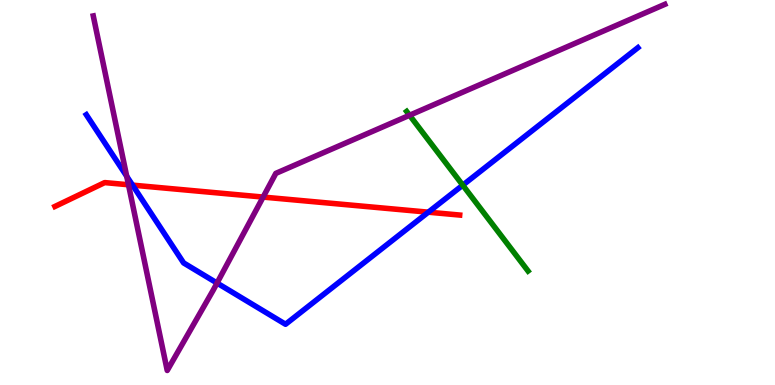[{'lines': ['blue', 'red'], 'intersections': [{'x': 1.71, 'y': 5.19}, {'x': 5.53, 'y': 4.49}]}, {'lines': ['green', 'red'], 'intersections': []}, {'lines': ['purple', 'red'], 'intersections': [{'x': 1.66, 'y': 5.2}, {'x': 3.4, 'y': 4.88}]}, {'lines': ['blue', 'green'], 'intersections': [{'x': 5.97, 'y': 5.19}]}, {'lines': ['blue', 'purple'], 'intersections': [{'x': 1.64, 'y': 5.42}, {'x': 2.8, 'y': 2.65}]}, {'lines': ['green', 'purple'], 'intersections': [{'x': 5.28, 'y': 7.01}]}]